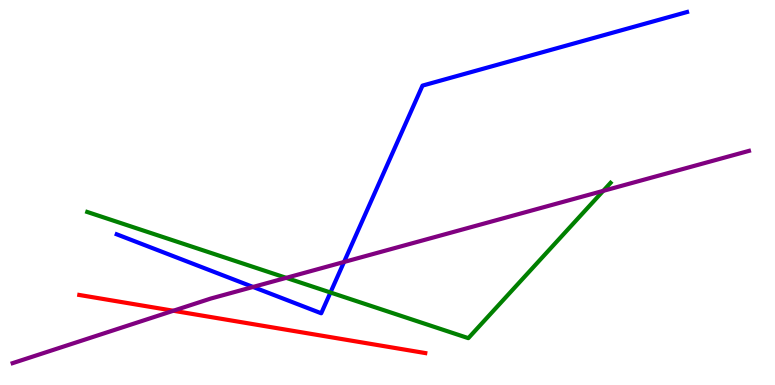[{'lines': ['blue', 'red'], 'intersections': []}, {'lines': ['green', 'red'], 'intersections': []}, {'lines': ['purple', 'red'], 'intersections': [{'x': 2.24, 'y': 1.93}]}, {'lines': ['blue', 'green'], 'intersections': [{'x': 4.26, 'y': 2.4}]}, {'lines': ['blue', 'purple'], 'intersections': [{'x': 3.27, 'y': 2.55}, {'x': 4.44, 'y': 3.2}]}, {'lines': ['green', 'purple'], 'intersections': [{'x': 3.69, 'y': 2.78}, {'x': 7.78, 'y': 5.04}]}]